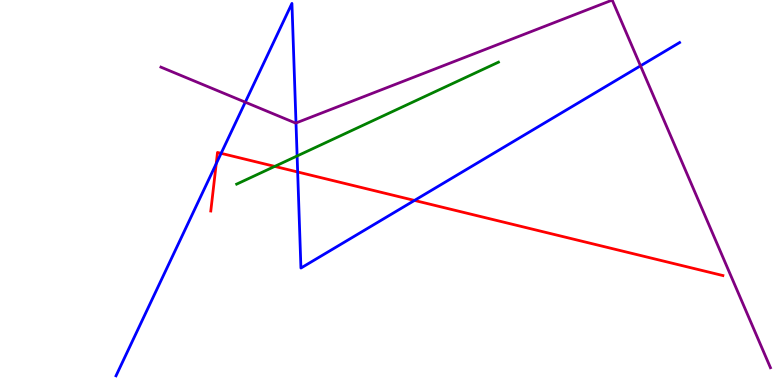[{'lines': ['blue', 'red'], 'intersections': [{'x': 2.79, 'y': 5.75}, {'x': 2.85, 'y': 6.02}, {'x': 3.84, 'y': 5.53}, {'x': 5.35, 'y': 4.79}]}, {'lines': ['green', 'red'], 'intersections': [{'x': 3.54, 'y': 5.68}]}, {'lines': ['purple', 'red'], 'intersections': []}, {'lines': ['blue', 'green'], 'intersections': [{'x': 3.83, 'y': 5.95}]}, {'lines': ['blue', 'purple'], 'intersections': [{'x': 3.16, 'y': 7.35}, {'x': 3.82, 'y': 6.81}, {'x': 8.26, 'y': 8.29}]}, {'lines': ['green', 'purple'], 'intersections': []}]